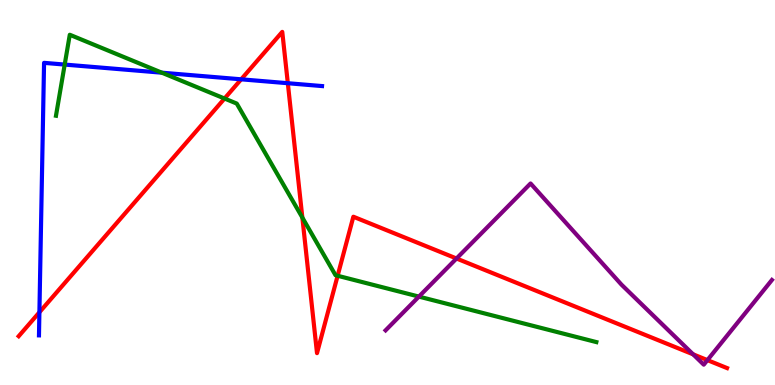[{'lines': ['blue', 'red'], 'intersections': [{'x': 0.508, 'y': 1.89}, {'x': 3.11, 'y': 7.94}, {'x': 3.71, 'y': 7.84}]}, {'lines': ['green', 'red'], 'intersections': [{'x': 2.9, 'y': 7.44}, {'x': 3.9, 'y': 4.35}, {'x': 4.36, 'y': 2.84}]}, {'lines': ['purple', 'red'], 'intersections': [{'x': 5.89, 'y': 3.29}, {'x': 8.94, 'y': 0.797}, {'x': 9.13, 'y': 0.646}]}, {'lines': ['blue', 'green'], 'intersections': [{'x': 0.835, 'y': 8.32}, {'x': 2.09, 'y': 8.11}]}, {'lines': ['blue', 'purple'], 'intersections': []}, {'lines': ['green', 'purple'], 'intersections': [{'x': 5.41, 'y': 2.3}]}]